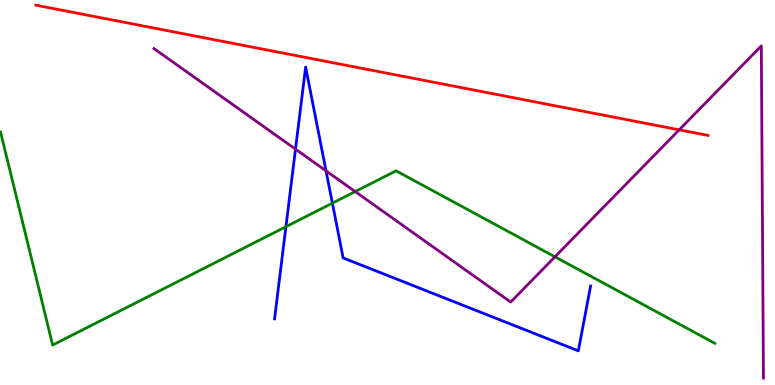[{'lines': ['blue', 'red'], 'intersections': []}, {'lines': ['green', 'red'], 'intersections': []}, {'lines': ['purple', 'red'], 'intersections': [{'x': 8.76, 'y': 6.63}]}, {'lines': ['blue', 'green'], 'intersections': [{'x': 3.69, 'y': 4.11}, {'x': 4.29, 'y': 4.72}]}, {'lines': ['blue', 'purple'], 'intersections': [{'x': 3.81, 'y': 6.13}, {'x': 4.21, 'y': 5.56}]}, {'lines': ['green', 'purple'], 'intersections': [{'x': 4.58, 'y': 5.02}, {'x': 7.16, 'y': 3.33}]}]